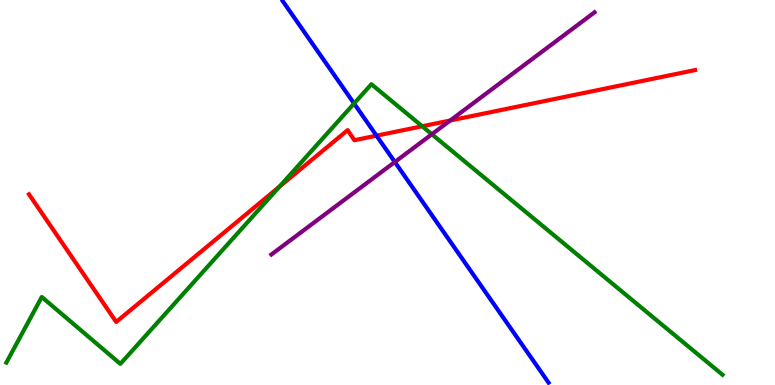[{'lines': ['blue', 'red'], 'intersections': [{'x': 4.86, 'y': 6.48}]}, {'lines': ['green', 'red'], 'intersections': [{'x': 3.61, 'y': 5.15}, {'x': 5.45, 'y': 6.72}]}, {'lines': ['purple', 'red'], 'intersections': [{'x': 5.81, 'y': 6.87}]}, {'lines': ['blue', 'green'], 'intersections': [{'x': 4.57, 'y': 7.31}]}, {'lines': ['blue', 'purple'], 'intersections': [{'x': 5.09, 'y': 5.79}]}, {'lines': ['green', 'purple'], 'intersections': [{'x': 5.57, 'y': 6.51}]}]